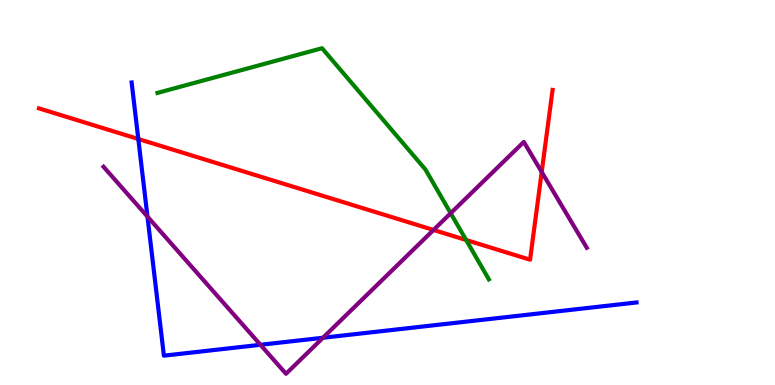[{'lines': ['blue', 'red'], 'intersections': [{'x': 1.78, 'y': 6.39}]}, {'lines': ['green', 'red'], 'intersections': [{'x': 6.01, 'y': 3.77}]}, {'lines': ['purple', 'red'], 'intersections': [{'x': 5.59, 'y': 4.03}, {'x': 6.99, 'y': 5.53}]}, {'lines': ['blue', 'green'], 'intersections': []}, {'lines': ['blue', 'purple'], 'intersections': [{'x': 1.9, 'y': 4.37}, {'x': 3.36, 'y': 1.04}, {'x': 4.17, 'y': 1.23}]}, {'lines': ['green', 'purple'], 'intersections': [{'x': 5.82, 'y': 4.46}]}]